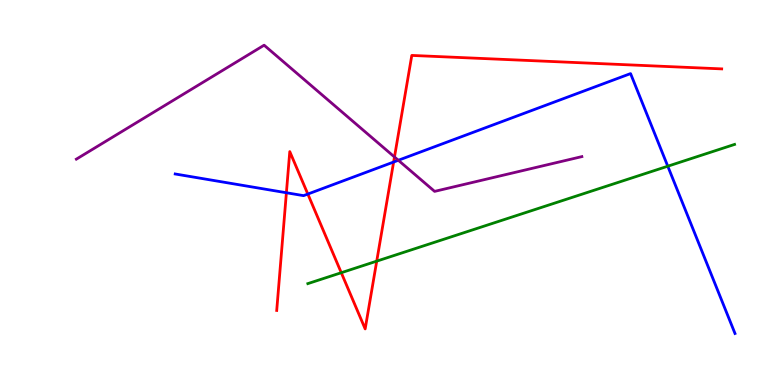[{'lines': ['blue', 'red'], 'intersections': [{'x': 3.7, 'y': 4.99}, {'x': 3.97, 'y': 4.96}, {'x': 5.08, 'y': 5.79}]}, {'lines': ['green', 'red'], 'intersections': [{'x': 4.4, 'y': 2.92}, {'x': 4.86, 'y': 3.22}]}, {'lines': ['purple', 'red'], 'intersections': [{'x': 5.09, 'y': 5.92}]}, {'lines': ['blue', 'green'], 'intersections': [{'x': 8.62, 'y': 5.68}]}, {'lines': ['blue', 'purple'], 'intersections': [{'x': 5.14, 'y': 5.84}]}, {'lines': ['green', 'purple'], 'intersections': []}]